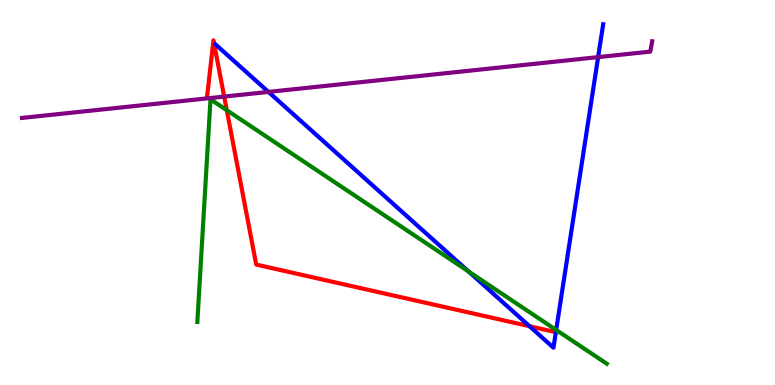[{'lines': ['blue', 'red'], 'intersections': [{'x': 6.83, 'y': 1.53}]}, {'lines': ['green', 'red'], 'intersections': [{'x': 2.93, 'y': 7.14}]}, {'lines': ['purple', 'red'], 'intersections': [{'x': 2.89, 'y': 7.49}]}, {'lines': ['blue', 'green'], 'intersections': [{'x': 6.05, 'y': 2.95}, {'x': 7.18, 'y': 1.43}]}, {'lines': ['blue', 'purple'], 'intersections': [{'x': 3.46, 'y': 7.61}, {'x': 7.72, 'y': 8.52}]}, {'lines': ['green', 'purple'], 'intersections': []}]